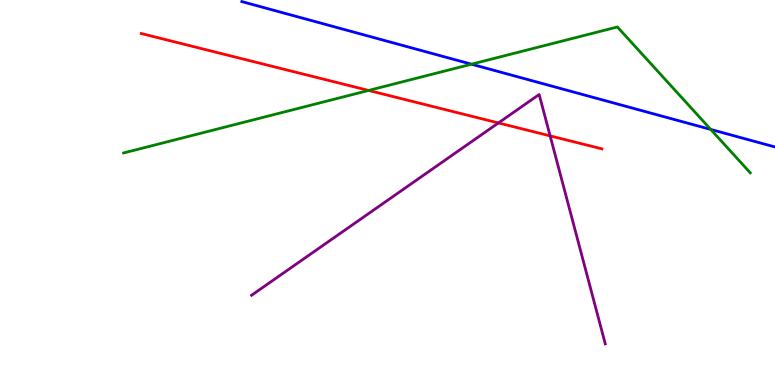[{'lines': ['blue', 'red'], 'intersections': []}, {'lines': ['green', 'red'], 'intersections': [{'x': 4.76, 'y': 7.65}]}, {'lines': ['purple', 'red'], 'intersections': [{'x': 6.43, 'y': 6.81}, {'x': 7.1, 'y': 6.47}]}, {'lines': ['blue', 'green'], 'intersections': [{'x': 6.08, 'y': 8.33}, {'x': 9.17, 'y': 6.64}]}, {'lines': ['blue', 'purple'], 'intersections': []}, {'lines': ['green', 'purple'], 'intersections': []}]